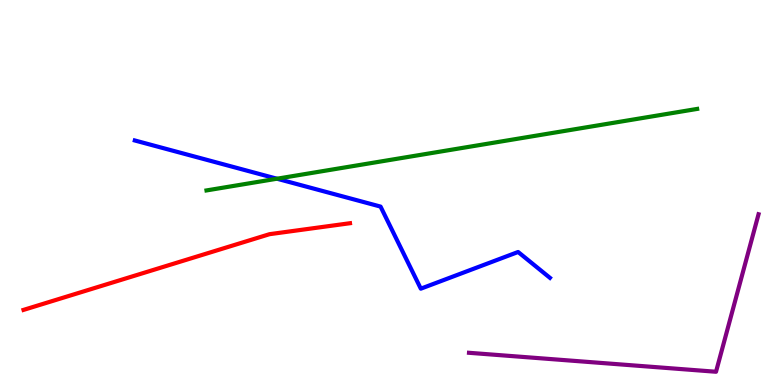[{'lines': ['blue', 'red'], 'intersections': []}, {'lines': ['green', 'red'], 'intersections': []}, {'lines': ['purple', 'red'], 'intersections': []}, {'lines': ['blue', 'green'], 'intersections': [{'x': 3.57, 'y': 5.36}]}, {'lines': ['blue', 'purple'], 'intersections': []}, {'lines': ['green', 'purple'], 'intersections': []}]